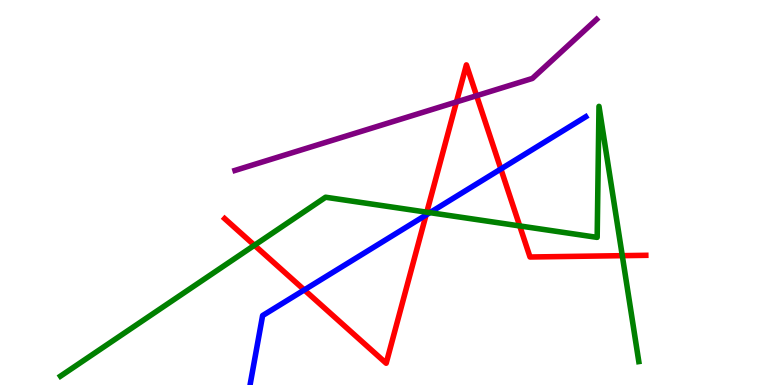[{'lines': ['blue', 'red'], 'intersections': [{'x': 3.93, 'y': 2.47}, {'x': 5.5, 'y': 4.41}, {'x': 6.46, 'y': 5.61}]}, {'lines': ['green', 'red'], 'intersections': [{'x': 3.28, 'y': 3.63}, {'x': 5.51, 'y': 4.49}, {'x': 6.71, 'y': 4.13}, {'x': 8.03, 'y': 3.36}]}, {'lines': ['purple', 'red'], 'intersections': [{'x': 5.89, 'y': 7.35}, {'x': 6.15, 'y': 7.51}]}, {'lines': ['blue', 'green'], 'intersections': [{'x': 5.55, 'y': 4.48}]}, {'lines': ['blue', 'purple'], 'intersections': []}, {'lines': ['green', 'purple'], 'intersections': []}]